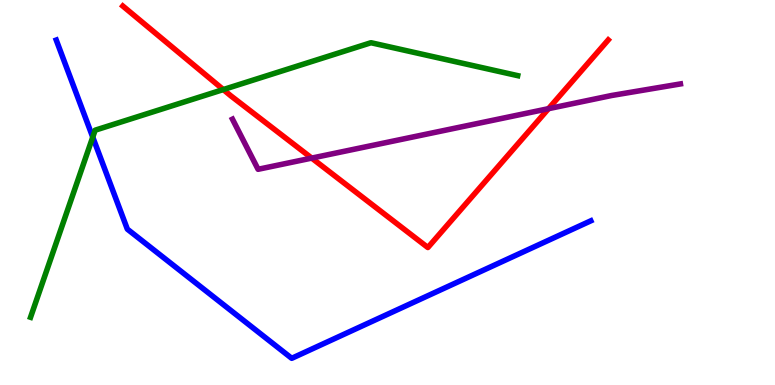[{'lines': ['blue', 'red'], 'intersections': []}, {'lines': ['green', 'red'], 'intersections': [{'x': 2.88, 'y': 7.67}]}, {'lines': ['purple', 'red'], 'intersections': [{'x': 4.02, 'y': 5.89}, {'x': 7.08, 'y': 7.18}]}, {'lines': ['blue', 'green'], 'intersections': [{'x': 1.2, 'y': 6.44}]}, {'lines': ['blue', 'purple'], 'intersections': []}, {'lines': ['green', 'purple'], 'intersections': []}]